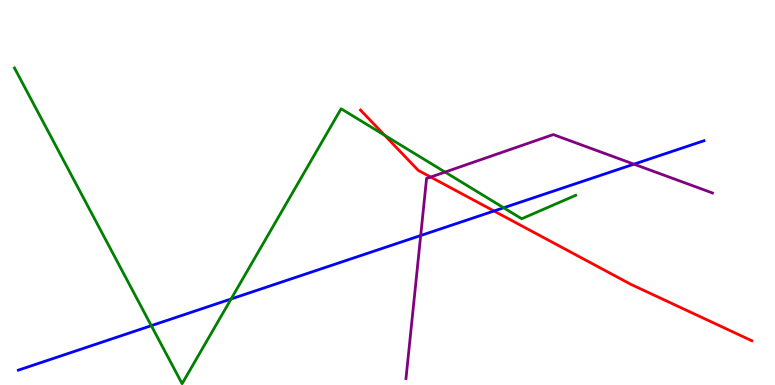[{'lines': ['blue', 'red'], 'intersections': [{'x': 6.37, 'y': 4.52}]}, {'lines': ['green', 'red'], 'intersections': [{'x': 4.96, 'y': 6.49}]}, {'lines': ['purple', 'red'], 'intersections': [{'x': 5.56, 'y': 5.4}]}, {'lines': ['blue', 'green'], 'intersections': [{'x': 1.95, 'y': 1.54}, {'x': 2.98, 'y': 2.23}, {'x': 6.5, 'y': 4.6}]}, {'lines': ['blue', 'purple'], 'intersections': [{'x': 5.43, 'y': 3.88}, {'x': 8.18, 'y': 5.74}]}, {'lines': ['green', 'purple'], 'intersections': [{'x': 5.74, 'y': 5.53}]}]